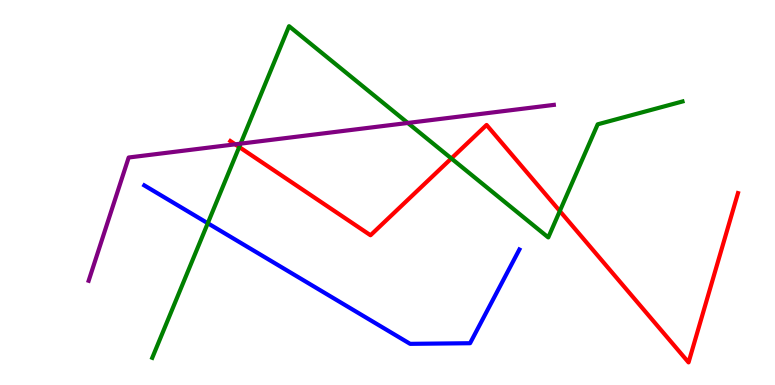[{'lines': ['blue', 'red'], 'intersections': []}, {'lines': ['green', 'red'], 'intersections': [{'x': 3.09, 'y': 6.18}, {'x': 5.82, 'y': 5.88}, {'x': 7.22, 'y': 4.52}]}, {'lines': ['purple', 'red'], 'intersections': [{'x': 3.03, 'y': 6.25}]}, {'lines': ['blue', 'green'], 'intersections': [{'x': 2.68, 'y': 4.2}]}, {'lines': ['blue', 'purple'], 'intersections': []}, {'lines': ['green', 'purple'], 'intersections': [{'x': 3.1, 'y': 6.27}, {'x': 5.26, 'y': 6.81}]}]